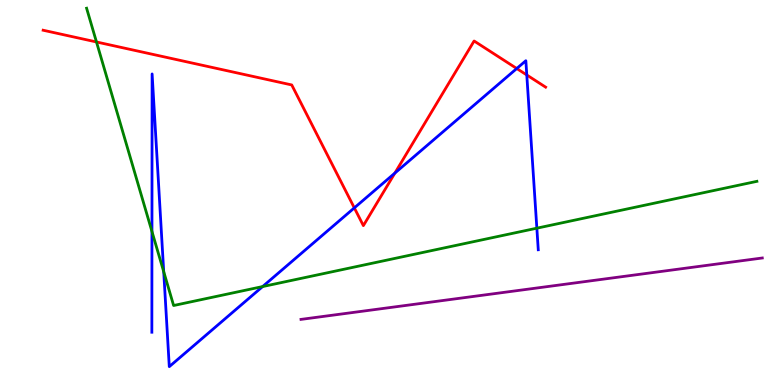[{'lines': ['blue', 'red'], 'intersections': [{'x': 4.57, 'y': 4.6}, {'x': 5.1, 'y': 5.5}, {'x': 6.67, 'y': 8.22}, {'x': 6.8, 'y': 8.05}]}, {'lines': ['green', 'red'], 'intersections': [{'x': 1.24, 'y': 8.91}]}, {'lines': ['purple', 'red'], 'intersections': []}, {'lines': ['blue', 'green'], 'intersections': [{'x': 1.96, 'y': 3.99}, {'x': 2.11, 'y': 2.94}, {'x': 3.39, 'y': 2.56}, {'x': 6.93, 'y': 4.07}]}, {'lines': ['blue', 'purple'], 'intersections': []}, {'lines': ['green', 'purple'], 'intersections': []}]